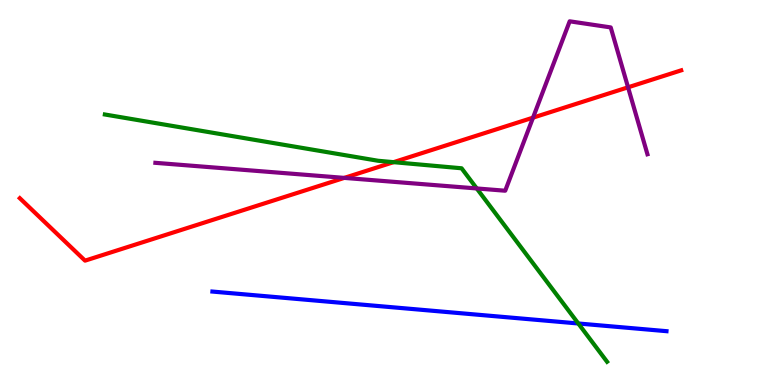[{'lines': ['blue', 'red'], 'intersections': []}, {'lines': ['green', 'red'], 'intersections': [{'x': 5.08, 'y': 5.79}]}, {'lines': ['purple', 'red'], 'intersections': [{'x': 4.44, 'y': 5.38}, {'x': 6.88, 'y': 6.94}, {'x': 8.1, 'y': 7.73}]}, {'lines': ['blue', 'green'], 'intersections': [{'x': 7.46, 'y': 1.6}]}, {'lines': ['blue', 'purple'], 'intersections': []}, {'lines': ['green', 'purple'], 'intersections': [{'x': 6.15, 'y': 5.11}]}]